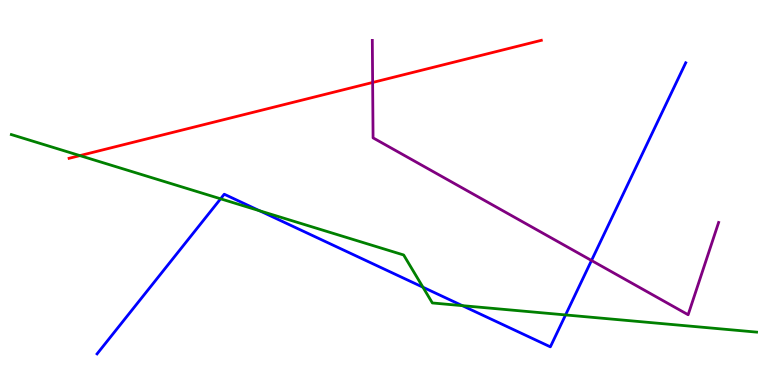[{'lines': ['blue', 'red'], 'intersections': []}, {'lines': ['green', 'red'], 'intersections': [{'x': 1.03, 'y': 5.96}]}, {'lines': ['purple', 'red'], 'intersections': [{'x': 4.81, 'y': 7.86}]}, {'lines': ['blue', 'green'], 'intersections': [{'x': 2.85, 'y': 4.84}, {'x': 3.35, 'y': 4.53}, {'x': 5.46, 'y': 2.54}, {'x': 5.97, 'y': 2.06}, {'x': 7.3, 'y': 1.82}]}, {'lines': ['blue', 'purple'], 'intersections': [{'x': 7.63, 'y': 3.23}]}, {'lines': ['green', 'purple'], 'intersections': []}]